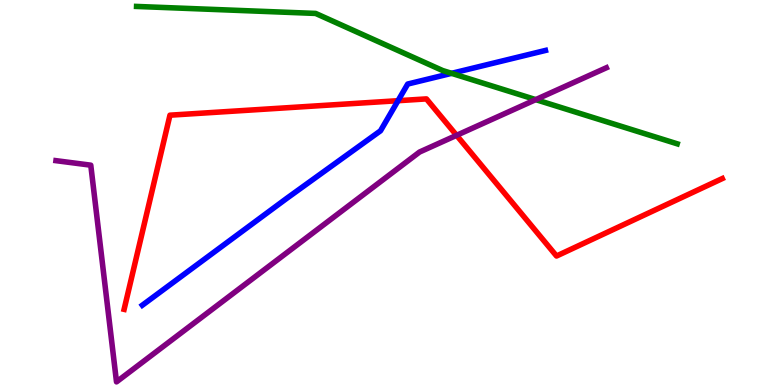[{'lines': ['blue', 'red'], 'intersections': [{'x': 5.14, 'y': 7.38}]}, {'lines': ['green', 'red'], 'intersections': []}, {'lines': ['purple', 'red'], 'intersections': [{'x': 5.89, 'y': 6.48}]}, {'lines': ['blue', 'green'], 'intersections': [{'x': 5.83, 'y': 8.1}]}, {'lines': ['blue', 'purple'], 'intersections': []}, {'lines': ['green', 'purple'], 'intersections': [{'x': 6.91, 'y': 7.41}]}]